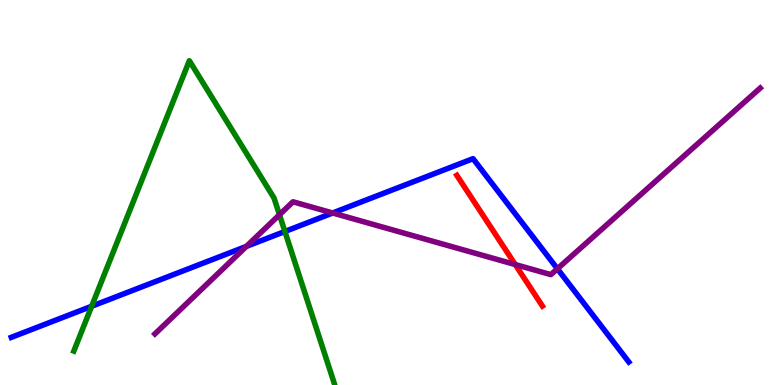[{'lines': ['blue', 'red'], 'intersections': []}, {'lines': ['green', 'red'], 'intersections': []}, {'lines': ['purple', 'red'], 'intersections': [{'x': 6.65, 'y': 3.13}]}, {'lines': ['blue', 'green'], 'intersections': [{'x': 1.18, 'y': 2.05}, {'x': 3.68, 'y': 3.99}]}, {'lines': ['blue', 'purple'], 'intersections': [{'x': 3.18, 'y': 3.6}, {'x': 4.29, 'y': 4.47}, {'x': 7.19, 'y': 3.02}]}, {'lines': ['green', 'purple'], 'intersections': [{'x': 3.61, 'y': 4.42}]}]